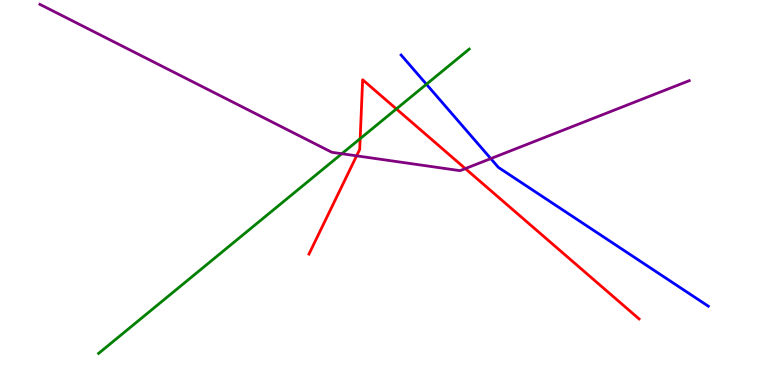[{'lines': ['blue', 'red'], 'intersections': []}, {'lines': ['green', 'red'], 'intersections': [{'x': 4.65, 'y': 6.4}, {'x': 5.11, 'y': 7.17}]}, {'lines': ['purple', 'red'], 'intersections': [{'x': 4.6, 'y': 5.95}, {'x': 6.0, 'y': 5.62}]}, {'lines': ['blue', 'green'], 'intersections': [{'x': 5.5, 'y': 7.81}]}, {'lines': ['blue', 'purple'], 'intersections': [{'x': 6.33, 'y': 5.88}]}, {'lines': ['green', 'purple'], 'intersections': [{'x': 4.41, 'y': 6.01}]}]